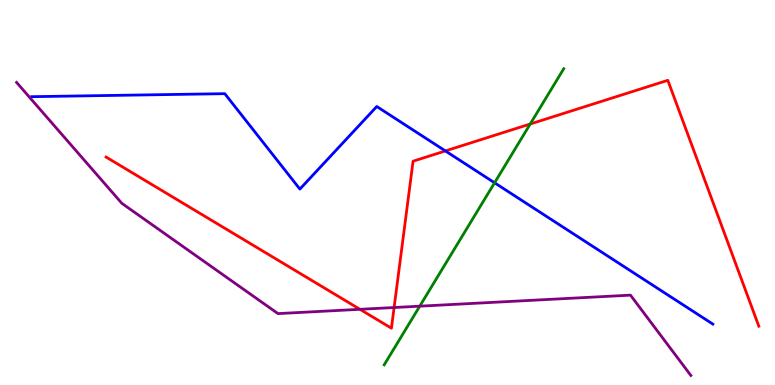[{'lines': ['blue', 'red'], 'intersections': [{'x': 5.75, 'y': 6.08}]}, {'lines': ['green', 'red'], 'intersections': [{'x': 6.84, 'y': 6.78}]}, {'lines': ['purple', 'red'], 'intersections': [{'x': 4.64, 'y': 1.97}, {'x': 5.09, 'y': 2.01}]}, {'lines': ['blue', 'green'], 'intersections': [{'x': 6.38, 'y': 5.25}]}, {'lines': ['blue', 'purple'], 'intersections': []}, {'lines': ['green', 'purple'], 'intersections': [{'x': 5.42, 'y': 2.05}]}]